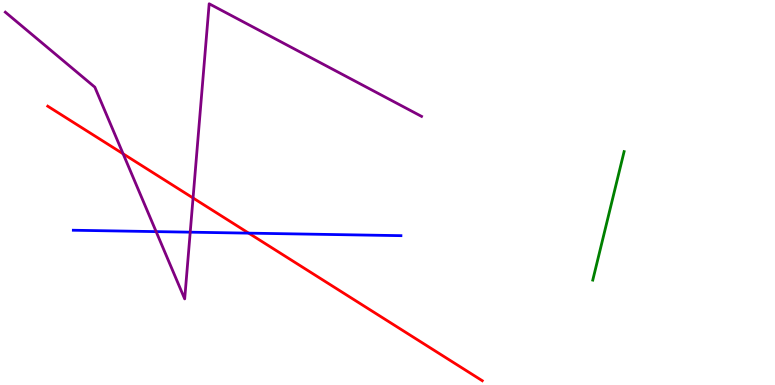[{'lines': ['blue', 'red'], 'intersections': [{'x': 3.21, 'y': 3.94}]}, {'lines': ['green', 'red'], 'intersections': []}, {'lines': ['purple', 'red'], 'intersections': [{'x': 1.59, 'y': 6.0}, {'x': 2.49, 'y': 4.86}]}, {'lines': ['blue', 'green'], 'intersections': []}, {'lines': ['blue', 'purple'], 'intersections': [{'x': 2.01, 'y': 3.98}, {'x': 2.45, 'y': 3.97}]}, {'lines': ['green', 'purple'], 'intersections': []}]